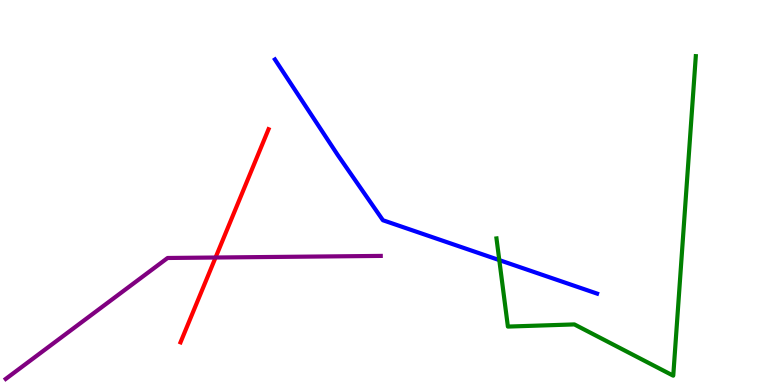[{'lines': ['blue', 'red'], 'intersections': []}, {'lines': ['green', 'red'], 'intersections': []}, {'lines': ['purple', 'red'], 'intersections': [{'x': 2.78, 'y': 3.31}]}, {'lines': ['blue', 'green'], 'intersections': [{'x': 6.44, 'y': 3.24}]}, {'lines': ['blue', 'purple'], 'intersections': []}, {'lines': ['green', 'purple'], 'intersections': []}]